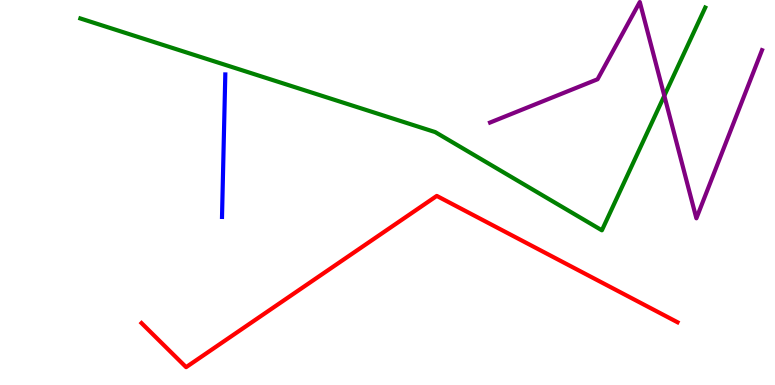[{'lines': ['blue', 'red'], 'intersections': []}, {'lines': ['green', 'red'], 'intersections': []}, {'lines': ['purple', 'red'], 'intersections': []}, {'lines': ['blue', 'green'], 'intersections': []}, {'lines': ['blue', 'purple'], 'intersections': []}, {'lines': ['green', 'purple'], 'intersections': [{'x': 8.57, 'y': 7.51}]}]